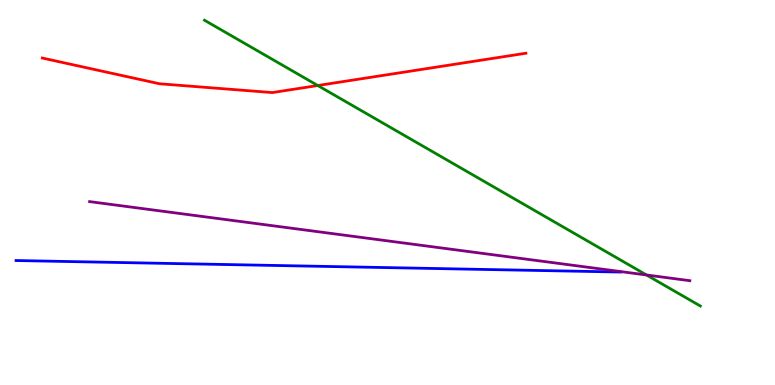[{'lines': ['blue', 'red'], 'intersections': []}, {'lines': ['green', 'red'], 'intersections': [{'x': 4.1, 'y': 7.78}]}, {'lines': ['purple', 'red'], 'intersections': []}, {'lines': ['blue', 'green'], 'intersections': []}, {'lines': ['blue', 'purple'], 'intersections': []}, {'lines': ['green', 'purple'], 'intersections': [{'x': 8.34, 'y': 2.86}]}]